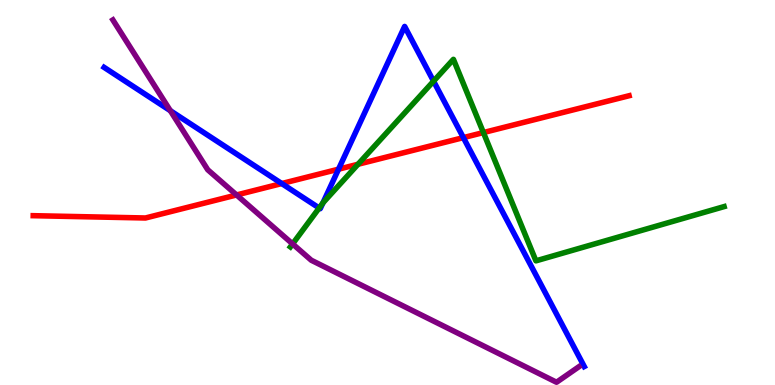[{'lines': ['blue', 'red'], 'intersections': [{'x': 3.64, 'y': 5.23}, {'x': 4.37, 'y': 5.61}, {'x': 5.98, 'y': 6.43}]}, {'lines': ['green', 'red'], 'intersections': [{'x': 4.62, 'y': 5.73}, {'x': 6.24, 'y': 6.56}]}, {'lines': ['purple', 'red'], 'intersections': [{'x': 3.05, 'y': 4.94}]}, {'lines': ['blue', 'green'], 'intersections': [{'x': 4.12, 'y': 4.6}, {'x': 4.17, 'y': 4.73}, {'x': 5.59, 'y': 7.89}]}, {'lines': ['blue', 'purple'], 'intersections': [{'x': 2.2, 'y': 7.12}]}, {'lines': ['green', 'purple'], 'intersections': [{'x': 3.78, 'y': 3.66}]}]